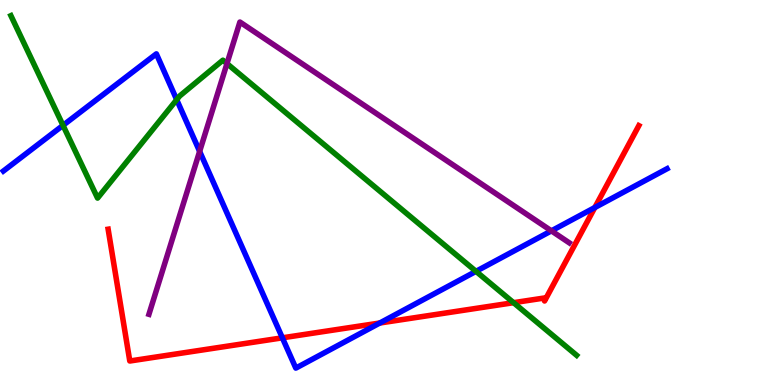[{'lines': ['blue', 'red'], 'intersections': [{'x': 3.64, 'y': 1.23}, {'x': 4.9, 'y': 1.61}, {'x': 7.68, 'y': 4.61}]}, {'lines': ['green', 'red'], 'intersections': [{'x': 6.63, 'y': 2.14}]}, {'lines': ['purple', 'red'], 'intersections': []}, {'lines': ['blue', 'green'], 'intersections': [{'x': 0.813, 'y': 6.74}, {'x': 2.28, 'y': 7.41}, {'x': 6.14, 'y': 2.95}]}, {'lines': ['blue', 'purple'], 'intersections': [{'x': 2.58, 'y': 6.07}, {'x': 7.11, 'y': 4.0}]}, {'lines': ['green', 'purple'], 'intersections': [{'x': 2.93, 'y': 8.35}]}]